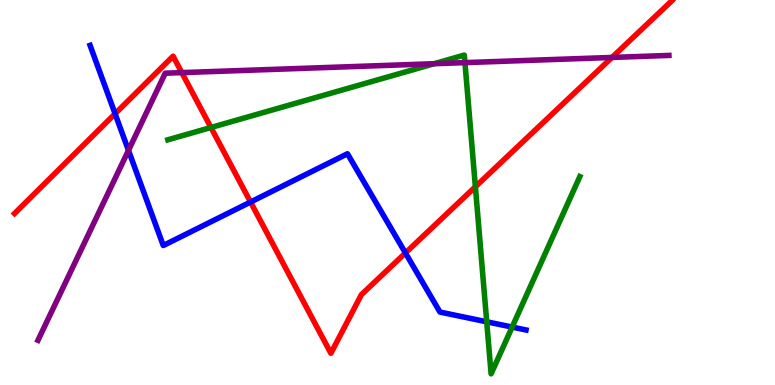[{'lines': ['blue', 'red'], 'intersections': [{'x': 1.48, 'y': 7.05}, {'x': 3.23, 'y': 4.75}, {'x': 5.23, 'y': 3.43}]}, {'lines': ['green', 'red'], 'intersections': [{'x': 2.72, 'y': 6.69}, {'x': 6.13, 'y': 5.15}]}, {'lines': ['purple', 'red'], 'intersections': [{'x': 2.35, 'y': 8.11}, {'x': 7.9, 'y': 8.51}]}, {'lines': ['blue', 'green'], 'intersections': [{'x': 6.28, 'y': 1.64}, {'x': 6.61, 'y': 1.5}]}, {'lines': ['blue', 'purple'], 'intersections': [{'x': 1.66, 'y': 6.09}]}, {'lines': ['green', 'purple'], 'intersections': [{'x': 5.6, 'y': 8.35}, {'x': 6.0, 'y': 8.37}]}]